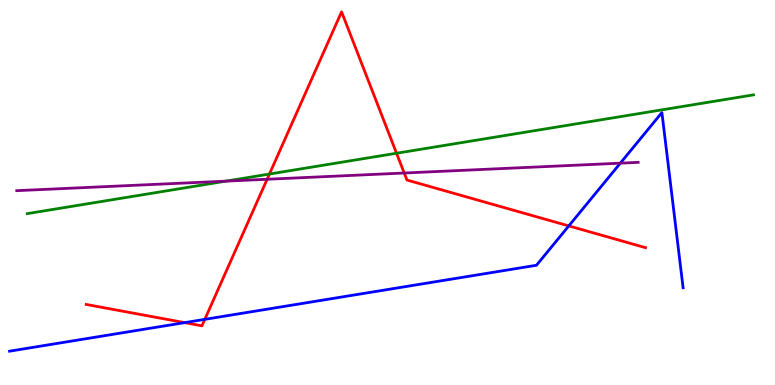[{'lines': ['blue', 'red'], 'intersections': [{'x': 2.38, 'y': 1.62}, {'x': 2.64, 'y': 1.71}, {'x': 7.34, 'y': 4.13}]}, {'lines': ['green', 'red'], 'intersections': [{'x': 3.48, 'y': 5.48}, {'x': 5.12, 'y': 6.02}]}, {'lines': ['purple', 'red'], 'intersections': [{'x': 3.45, 'y': 5.34}, {'x': 5.22, 'y': 5.51}]}, {'lines': ['blue', 'green'], 'intersections': []}, {'lines': ['blue', 'purple'], 'intersections': [{'x': 8.0, 'y': 5.76}]}, {'lines': ['green', 'purple'], 'intersections': [{'x': 2.92, 'y': 5.3}]}]